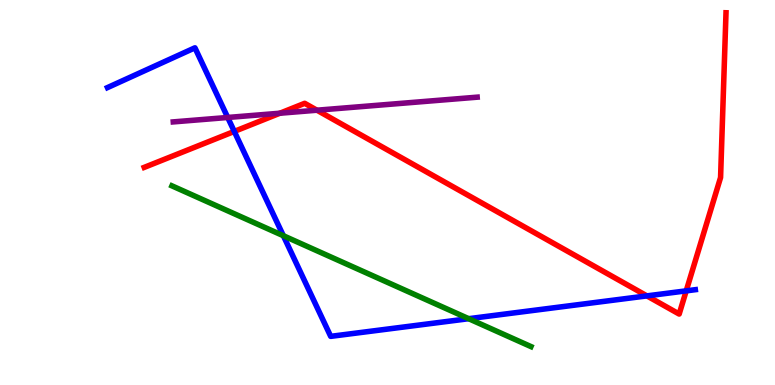[{'lines': ['blue', 'red'], 'intersections': [{'x': 3.02, 'y': 6.59}, {'x': 8.35, 'y': 2.31}, {'x': 8.85, 'y': 2.45}]}, {'lines': ['green', 'red'], 'intersections': []}, {'lines': ['purple', 'red'], 'intersections': [{'x': 3.61, 'y': 7.06}, {'x': 4.09, 'y': 7.14}]}, {'lines': ['blue', 'green'], 'intersections': [{'x': 3.66, 'y': 3.88}, {'x': 6.05, 'y': 1.72}]}, {'lines': ['blue', 'purple'], 'intersections': [{'x': 2.94, 'y': 6.95}]}, {'lines': ['green', 'purple'], 'intersections': []}]